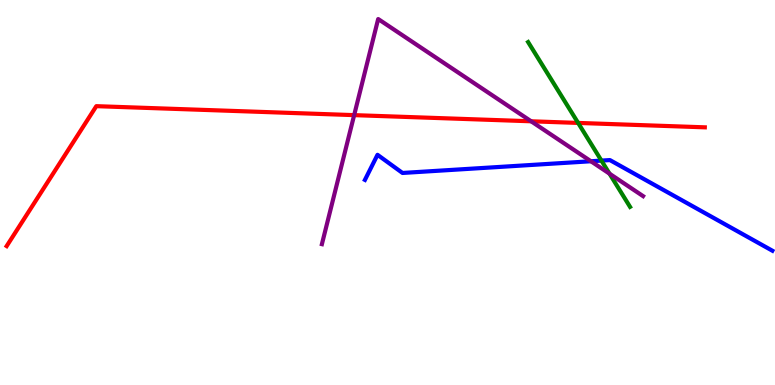[{'lines': ['blue', 'red'], 'intersections': []}, {'lines': ['green', 'red'], 'intersections': [{'x': 7.46, 'y': 6.81}]}, {'lines': ['purple', 'red'], 'intersections': [{'x': 4.57, 'y': 7.01}, {'x': 6.85, 'y': 6.85}]}, {'lines': ['blue', 'green'], 'intersections': [{'x': 7.76, 'y': 5.83}]}, {'lines': ['blue', 'purple'], 'intersections': [{'x': 7.62, 'y': 5.81}]}, {'lines': ['green', 'purple'], 'intersections': [{'x': 7.86, 'y': 5.49}]}]